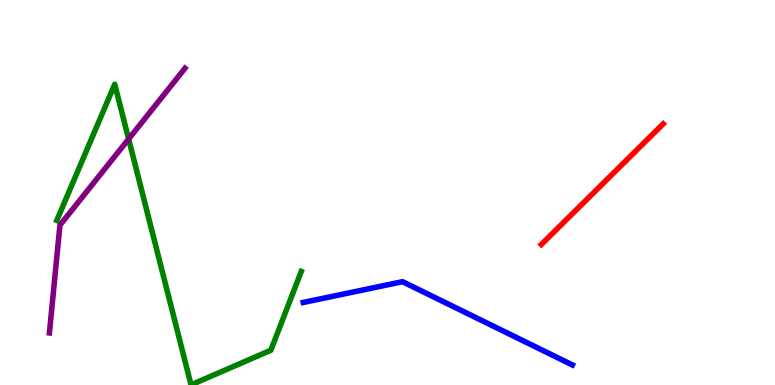[{'lines': ['blue', 'red'], 'intersections': []}, {'lines': ['green', 'red'], 'intersections': []}, {'lines': ['purple', 'red'], 'intersections': []}, {'lines': ['blue', 'green'], 'intersections': []}, {'lines': ['blue', 'purple'], 'intersections': []}, {'lines': ['green', 'purple'], 'intersections': [{'x': 1.66, 'y': 6.39}]}]